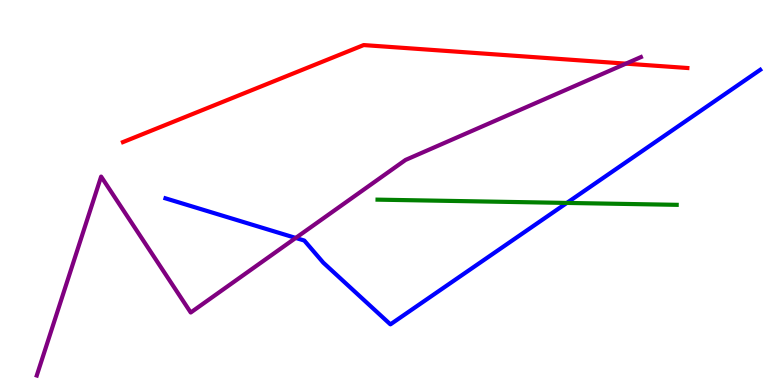[{'lines': ['blue', 'red'], 'intersections': []}, {'lines': ['green', 'red'], 'intersections': []}, {'lines': ['purple', 'red'], 'intersections': [{'x': 8.08, 'y': 8.35}]}, {'lines': ['blue', 'green'], 'intersections': [{'x': 7.31, 'y': 4.73}]}, {'lines': ['blue', 'purple'], 'intersections': [{'x': 3.82, 'y': 3.82}]}, {'lines': ['green', 'purple'], 'intersections': []}]